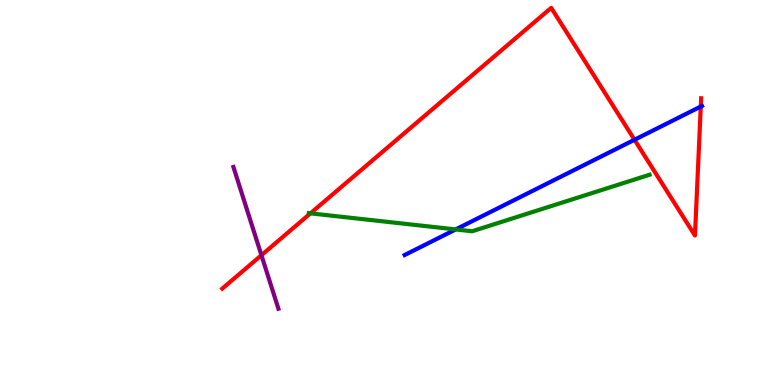[{'lines': ['blue', 'red'], 'intersections': [{'x': 8.19, 'y': 6.37}, {'x': 9.04, 'y': 7.23}]}, {'lines': ['green', 'red'], 'intersections': [{'x': 4.01, 'y': 4.46}]}, {'lines': ['purple', 'red'], 'intersections': [{'x': 3.37, 'y': 3.37}]}, {'lines': ['blue', 'green'], 'intersections': [{'x': 5.88, 'y': 4.04}]}, {'lines': ['blue', 'purple'], 'intersections': []}, {'lines': ['green', 'purple'], 'intersections': []}]